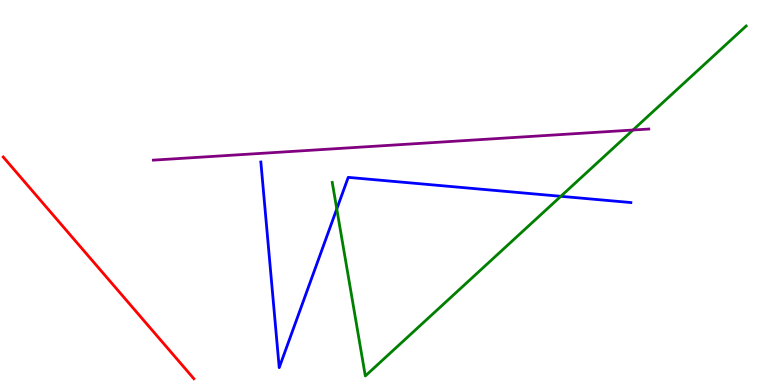[{'lines': ['blue', 'red'], 'intersections': []}, {'lines': ['green', 'red'], 'intersections': []}, {'lines': ['purple', 'red'], 'intersections': []}, {'lines': ['blue', 'green'], 'intersections': [{'x': 4.35, 'y': 4.57}, {'x': 7.24, 'y': 4.9}]}, {'lines': ['blue', 'purple'], 'intersections': []}, {'lines': ['green', 'purple'], 'intersections': [{'x': 8.17, 'y': 6.62}]}]